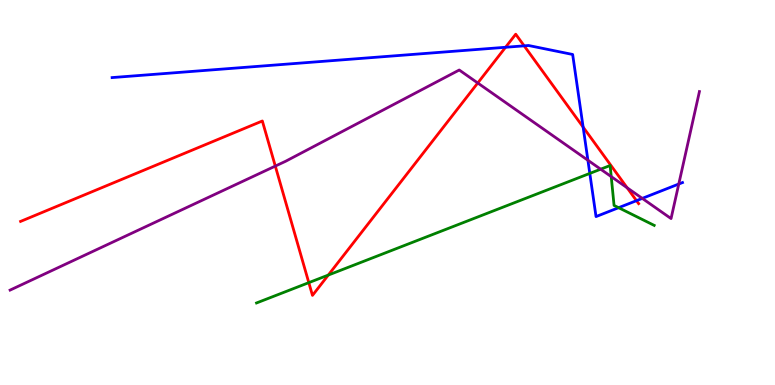[{'lines': ['blue', 'red'], 'intersections': [{'x': 6.52, 'y': 8.77}, {'x': 6.76, 'y': 8.81}, {'x': 7.52, 'y': 6.7}, {'x': 8.21, 'y': 4.79}]}, {'lines': ['green', 'red'], 'intersections': [{'x': 3.98, 'y': 2.66}, {'x': 4.24, 'y': 2.86}]}, {'lines': ['purple', 'red'], 'intersections': [{'x': 3.55, 'y': 5.69}, {'x': 6.16, 'y': 7.84}, {'x': 8.09, 'y': 5.12}]}, {'lines': ['blue', 'green'], 'intersections': [{'x': 7.61, 'y': 5.5}, {'x': 7.98, 'y': 4.61}]}, {'lines': ['blue', 'purple'], 'intersections': [{'x': 7.59, 'y': 5.84}, {'x': 8.29, 'y': 4.85}, {'x': 8.76, 'y': 5.22}]}, {'lines': ['green', 'purple'], 'intersections': [{'x': 7.75, 'y': 5.61}, {'x': 7.89, 'y': 5.41}]}]